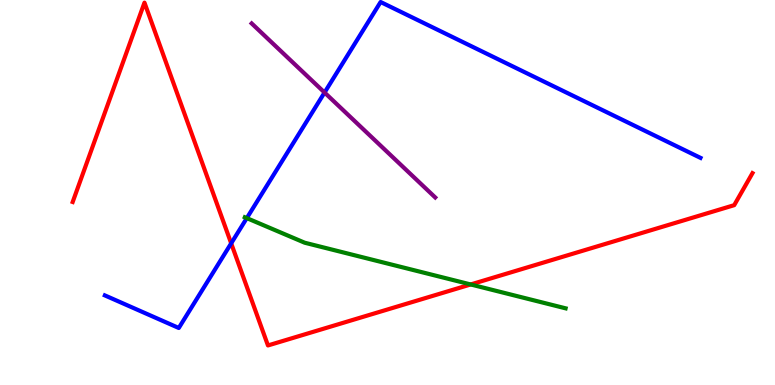[{'lines': ['blue', 'red'], 'intersections': [{'x': 2.98, 'y': 3.68}]}, {'lines': ['green', 'red'], 'intersections': [{'x': 6.07, 'y': 2.61}]}, {'lines': ['purple', 'red'], 'intersections': []}, {'lines': ['blue', 'green'], 'intersections': [{'x': 3.18, 'y': 4.33}]}, {'lines': ['blue', 'purple'], 'intersections': [{'x': 4.19, 'y': 7.6}]}, {'lines': ['green', 'purple'], 'intersections': []}]